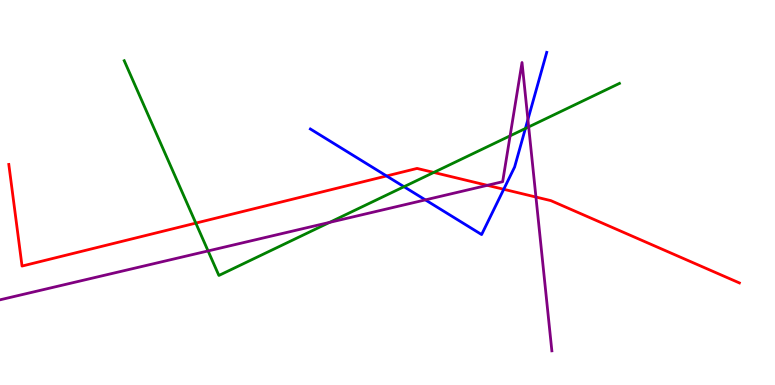[{'lines': ['blue', 'red'], 'intersections': [{'x': 4.99, 'y': 5.43}, {'x': 6.5, 'y': 5.08}]}, {'lines': ['green', 'red'], 'intersections': [{'x': 2.53, 'y': 4.2}, {'x': 5.6, 'y': 5.52}]}, {'lines': ['purple', 'red'], 'intersections': [{'x': 6.29, 'y': 5.19}, {'x': 6.92, 'y': 4.88}]}, {'lines': ['blue', 'green'], 'intersections': [{'x': 5.21, 'y': 5.15}, {'x': 6.78, 'y': 6.66}]}, {'lines': ['blue', 'purple'], 'intersections': [{'x': 5.49, 'y': 4.81}, {'x': 6.81, 'y': 6.9}]}, {'lines': ['green', 'purple'], 'intersections': [{'x': 2.68, 'y': 3.48}, {'x': 4.25, 'y': 4.22}, {'x': 6.58, 'y': 6.47}, {'x': 6.82, 'y': 6.7}]}]